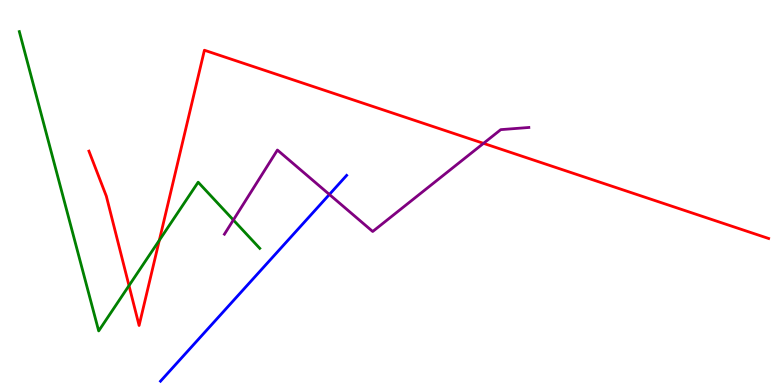[{'lines': ['blue', 'red'], 'intersections': []}, {'lines': ['green', 'red'], 'intersections': [{'x': 1.66, 'y': 2.58}, {'x': 2.06, 'y': 3.76}]}, {'lines': ['purple', 'red'], 'intersections': [{'x': 6.24, 'y': 6.28}]}, {'lines': ['blue', 'green'], 'intersections': []}, {'lines': ['blue', 'purple'], 'intersections': [{'x': 4.25, 'y': 4.95}]}, {'lines': ['green', 'purple'], 'intersections': [{'x': 3.01, 'y': 4.29}]}]